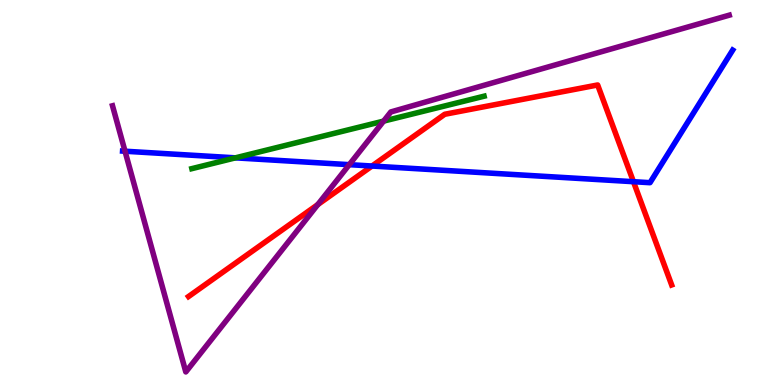[{'lines': ['blue', 'red'], 'intersections': [{'x': 4.8, 'y': 5.69}, {'x': 8.17, 'y': 5.28}]}, {'lines': ['green', 'red'], 'intersections': []}, {'lines': ['purple', 'red'], 'intersections': [{'x': 4.1, 'y': 4.69}]}, {'lines': ['blue', 'green'], 'intersections': [{'x': 3.04, 'y': 5.9}]}, {'lines': ['blue', 'purple'], 'intersections': [{'x': 1.61, 'y': 6.07}, {'x': 4.51, 'y': 5.72}]}, {'lines': ['green', 'purple'], 'intersections': [{'x': 4.95, 'y': 6.85}]}]